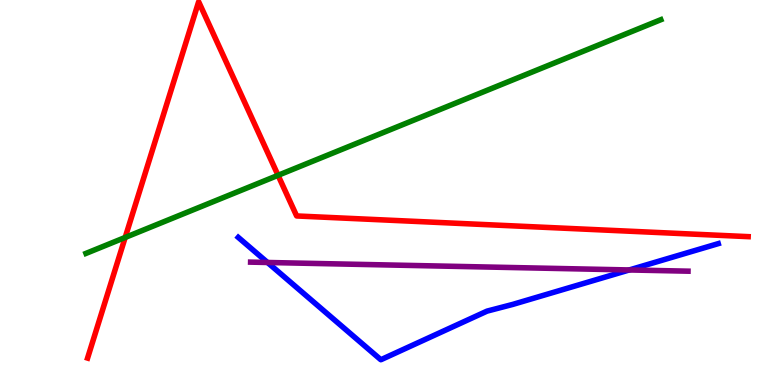[{'lines': ['blue', 'red'], 'intersections': []}, {'lines': ['green', 'red'], 'intersections': [{'x': 1.62, 'y': 3.83}, {'x': 3.59, 'y': 5.45}]}, {'lines': ['purple', 'red'], 'intersections': []}, {'lines': ['blue', 'green'], 'intersections': []}, {'lines': ['blue', 'purple'], 'intersections': [{'x': 3.45, 'y': 3.18}, {'x': 8.12, 'y': 2.99}]}, {'lines': ['green', 'purple'], 'intersections': []}]